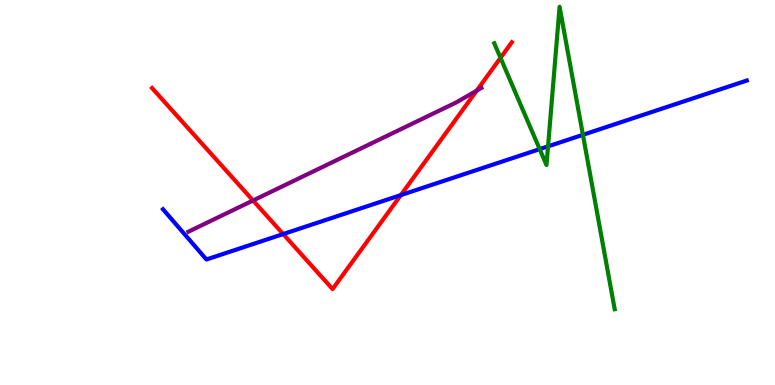[{'lines': ['blue', 'red'], 'intersections': [{'x': 3.65, 'y': 3.92}, {'x': 5.17, 'y': 4.93}]}, {'lines': ['green', 'red'], 'intersections': [{'x': 6.46, 'y': 8.5}]}, {'lines': ['purple', 'red'], 'intersections': [{'x': 3.27, 'y': 4.79}, {'x': 6.15, 'y': 7.65}]}, {'lines': ['blue', 'green'], 'intersections': [{'x': 6.96, 'y': 6.13}, {'x': 7.07, 'y': 6.2}, {'x': 7.52, 'y': 6.5}]}, {'lines': ['blue', 'purple'], 'intersections': []}, {'lines': ['green', 'purple'], 'intersections': []}]